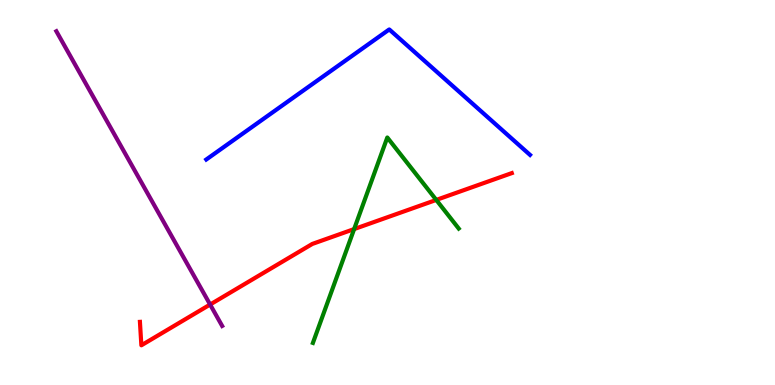[{'lines': ['blue', 'red'], 'intersections': []}, {'lines': ['green', 'red'], 'intersections': [{'x': 4.57, 'y': 4.05}, {'x': 5.63, 'y': 4.81}]}, {'lines': ['purple', 'red'], 'intersections': [{'x': 2.71, 'y': 2.09}]}, {'lines': ['blue', 'green'], 'intersections': []}, {'lines': ['blue', 'purple'], 'intersections': []}, {'lines': ['green', 'purple'], 'intersections': []}]